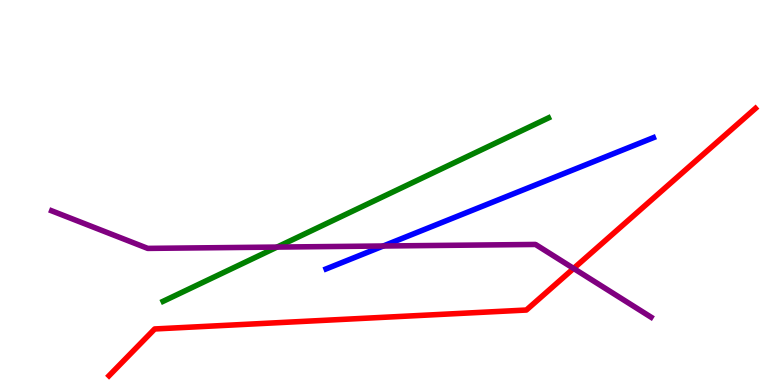[{'lines': ['blue', 'red'], 'intersections': []}, {'lines': ['green', 'red'], 'intersections': []}, {'lines': ['purple', 'red'], 'intersections': [{'x': 7.4, 'y': 3.03}]}, {'lines': ['blue', 'green'], 'intersections': []}, {'lines': ['blue', 'purple'], 'intersections': [{'x': 4.95, 'y': 3.61}]}, {'lines': ['green', 'purple'], 'intersections': [{'x': 3.57, 'y': 3.58}]}]